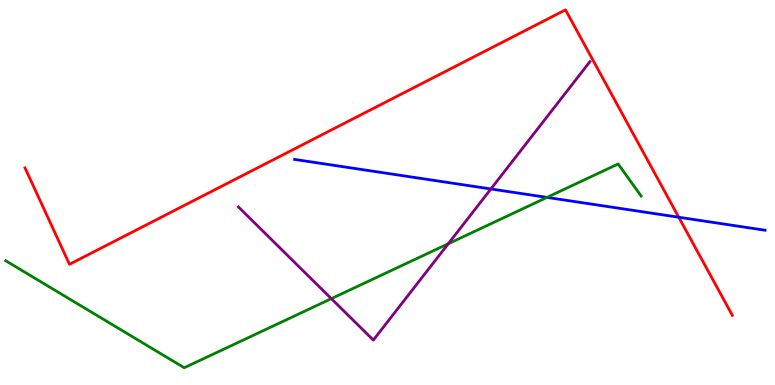[{'lines': ['blue', 'red'], 'intersections': [{'x': 8.76, 'y': 4.36}]}, {'lines': ['green', 'red'], 'intersections': []}, {'lines': ['purple', 'red'], 'intersections': []}, {'lines': ['blue', 'green'], 'intersections': [{'x': 7.06, 'y': 4.87}]}, {'lines': ['blue', 'purple'], 'intersections': [{'x': 6.33, 'y': 5.09}]}, {'lines': ['green', 'purple'], 'intersections': [{'x': 4.28, 'y': 2.24}, {'x': 5.78, 'y': 3.67}]}]